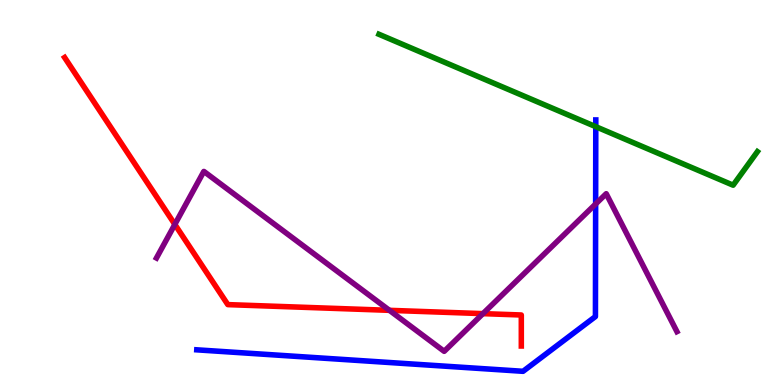[{'lines': ['blue', 'red'], 'intersections': []}, {'lines': ['green', 'red'], 'intersections': []}, {'lines': ['purple', 'red'], 'intersections': [{'x': 2.26, 'y': 4.17}, {'x': 5.02, 'y': 1.94}, {'x': 6.23, 'y': 1.85}]}, {'lines': ['blue', 'green'], 'intersections': [{'x': 7.69, 'y': 6.71}]}, {'lines': ['blue', 'purple'], 'intersections': [{'x': 7.69, 'y': 4.7}]}, {'lines': ['green', 'purple'], 'intersections': []}]